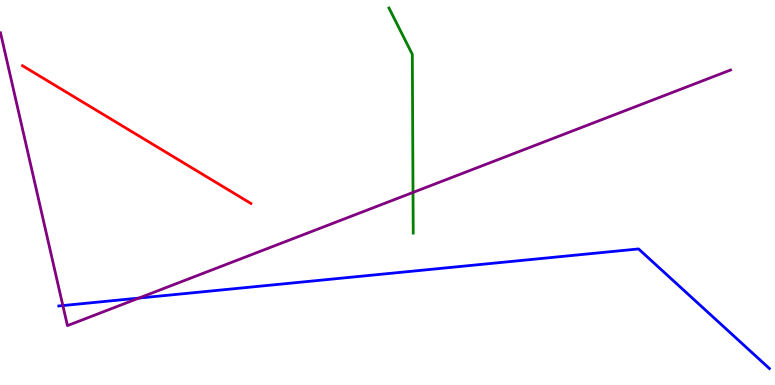[{'lines': ['blue', 'red'], 'intersections': []}, {'lines': ['green', 'red'], 'intersections': []}, {'lines': ['purple', 'red'], 'intersections': []}, {'lines': ['blue', 'green'], 'intersections': []}, {'lines': ['blue', 'purple'], 'intersections': [{'x': 0.811, 'y': 2.06}, {'x': 1.79, 'y': 2.26}]}, {'lines': ['green', 'purple'], 'intersections': [{'x': 5.33, 'y': 5.0}]}]